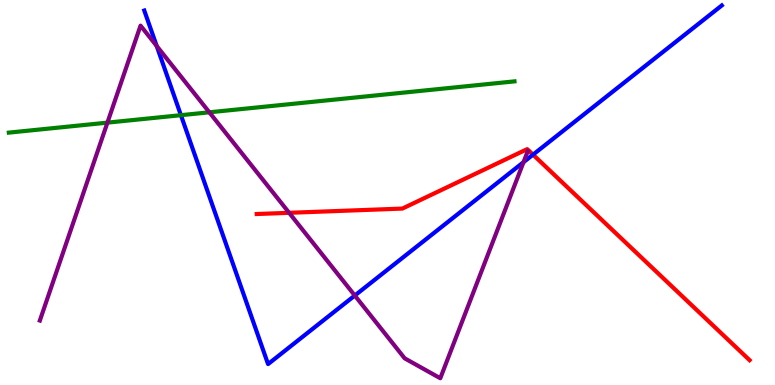[{'lines': ['blue', 'red'], 'intersections': [{'x': 6.88, 'y': 5.98}]}, {'lines': ['green', 'red'], 'intersections': []}, {'lines': ['purple', 'red'], 'intersections': [{'x': 3.73, 'y': 4.47}]}, {'lines': ['blue', 'green'], 'intersections': [{'x': 2.33, 'y': 7.01}]}, {'lines': ['blue', 'purple'], 'intersections': [{'x': 2.02, 'y': 8.81}, {'x': 4.58, 'y': 2.32}, {'x': 6.76, 'y': 5.79}]}, {'lines': ['green', 'purple'], 'intersections': [{'x': 1.39, 'y': 6.81}, {'x': 2.7, 'y': 7.08}]}]